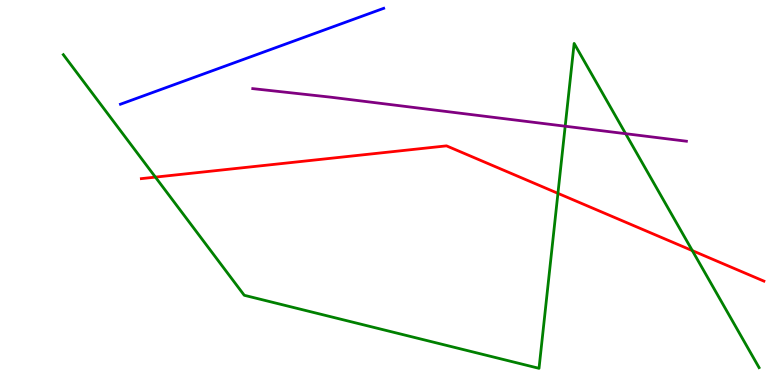[{'lines': ['blue', 'red'], 'intersections': []}, {'lines': ['green', 'red'], 'intersections': [{'x': 2.01, 'y': 5.4}, {'x': 7.2, 'y': 4.98}, {'x': 8.93, 'y': 3.49}]}, {'lines': ['purple', 'red'], 'intersections': []}, {'lines': ['blue', 'green'], 'intersections': []}, {'lines': ['blue', 'purple'], 'intersections': []}, {'lines': ['green', 'purple'], 'intersections': [{'x': 7.29, 'y': 6.72}, {'x': 8.07, 'y': 6.53}]}]